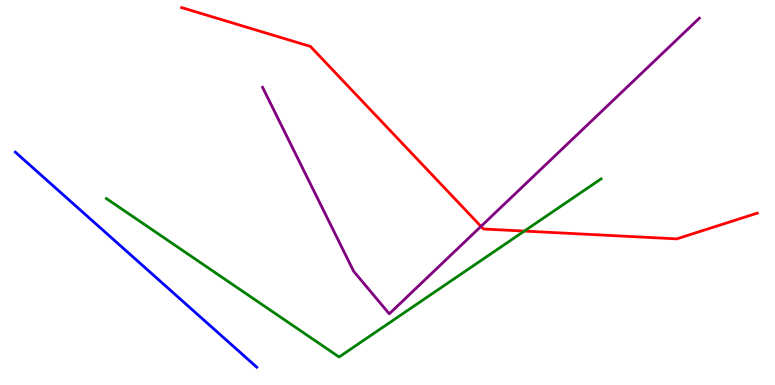[{'lines': ['blue', 'red'], 'intersections': []}, {'lines': ['green', 'red'], 'intersections': [{'x': 6.77, 'y': 4.0}]}, {'lines': ['purple', 'red'], 'intersections': [{'x': 6.21, 'y': 4.12}]}, {'lines': ['blue', 'green'], 'intersections': []}, {'lines': ['blue', 'purple'], 'intersections': []}, {'lines': ['green', 'purple'], 'intersections': []}]